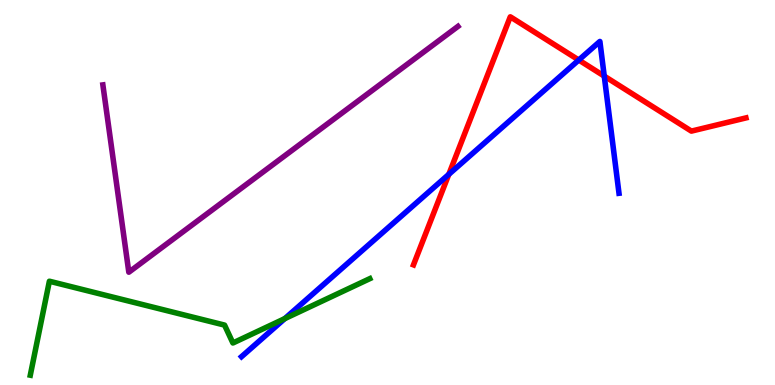[{'lines': ['blue', 'red'], 'intersections': [{'x': 5.79, 'y': 5.47}, {'x': 7.47, 'y': 8.44}, {'x': 7.8, 'y': 8.02}]}, {'lines': ['green', 'red'], 'intersections': []}, {'lines': ['purple', 'red'], 'intersections': []}, {'lines': ['blue', 'green'], 'intersections': [{'x': 3.67, 'y': 1.72}]}, {'lines': ['blue', 'purple'], 'intersections': []}, {'lines': ['green', 'purple'], 'intersections': []}]